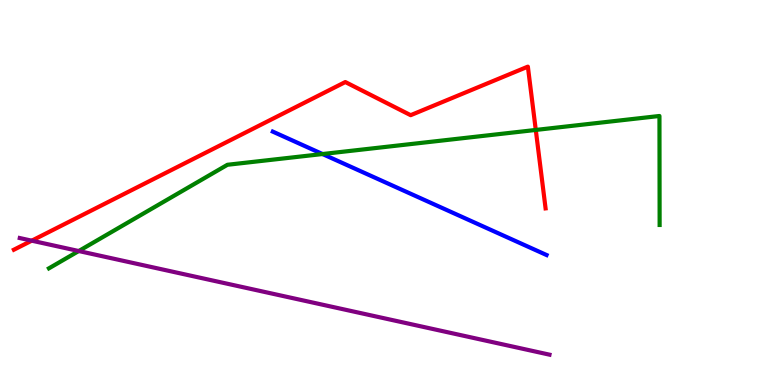[{'lines': ['blue', 'red'], 'intersections': []}, {'lines': ['green', 'red'], 'intersections': [{'x': 6.91, 'y': 6.62}]}, {'lines': ['purple', 'red'], 'intersections': [{'x': 0.41, 'y': 3.75}]}, {'lines': ['blue', 'green'], 'intersections': [{'x': 4.16, 'y': 6.0}]}, {'lines': ['blue', 'purple'], 'intersections': []}, {'lines': ['green', 'purple'], 'intersections': [{'x': 1.02, 'y': 3.48}]}]